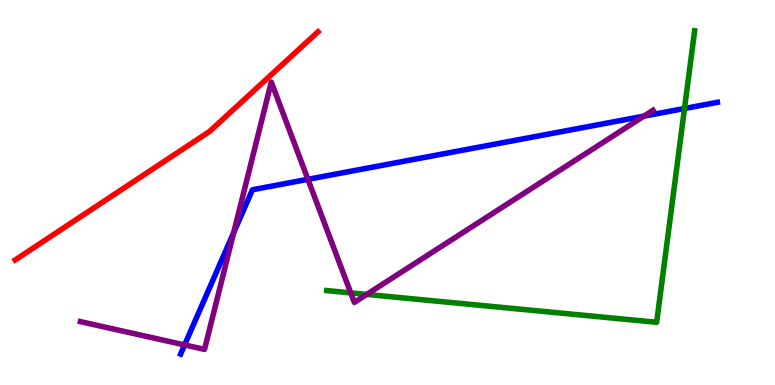[{'lines': ['blue', 'red'], 'intersections': []}, {'lines': ['green', 'red'], 'intersections': []}, {'lines': ['purple', 'red'], 'intersections': []}, {'lines': ['blue', 'green'], 'intersections': [{'x': 8.83, 'y': 7.18}]}, {'lines': ['blue', 'purple'], 'intersections': [{'x': 2.38, 'y': 1.04}, {'x': 3.02, 'y': 3.96}, {'x': 3.97, 'y': 5.34}, {'x': 8.31, 'y': 6.98}]}, {'lines': ['green', 'purple'], 'intersections': [{'x': 4.53, 'y': 2.39}, {'x': 4.73, 'y': 2.35}]}]